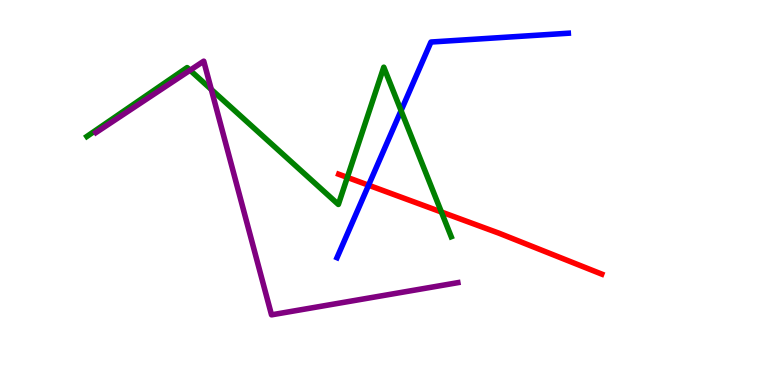[{'lines': ['blue', 'red'], 'intersections': [{'x': 4.76, 'y': 5.19}]}, {'lines': ['green', 'red'], 'intersections': [{'x': 4.48, 'y': 5.39}, {'x': 5.7, 'y': 4.49}]}, {'lines': ['purple', 'red'], 'intersections': []}, {'lines': ['blue', 'green'], 'intersections': [{'x': 5.18, 'y': 7.13}]}, {'lines': ['blue', 'purple'], 'intersections': []}, {'lines': ['green', 'purple'], 'intersections': [{'x': 2.45, 'y': 8.18}, {'x': 2.73, 'y': 7.68}]}]